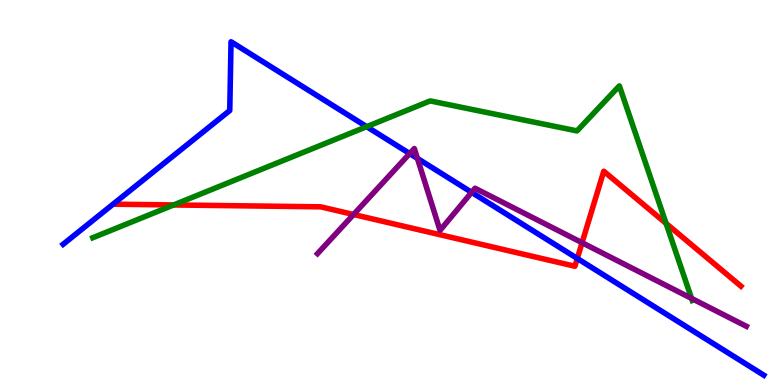[{'lines': ['blue', 'red'], 'intersections': [{'x': 7.45, 'y': 3.29}]}, {'lines': ['green', 'red'], 'intersections': [{'x': 2.24, 'y': 4.68}, {'x': 8.59, 'y': 4.2}]}, {'lines': ['purple', 'red'], 'intersections': [{'x': 4.56, 'y': 4.43}, {'x': 7.51, 'y': 3.7}]}, {'lines': ['blue', 'green'], 'intersections': [{'x': 4.73, 'y': 6.71}]}, {'lines': ['blue', 'purple'], 'intersections': [{'x': 5.29, 'y': 6.01}, {'x': 5.39, 'y': 5.89}, {'x': 6.09, 'y': 5.0}]}, {'lines': ['green', 'purple'], 'intersections': [{'x': 8.92, 'y': 2.25}]}]